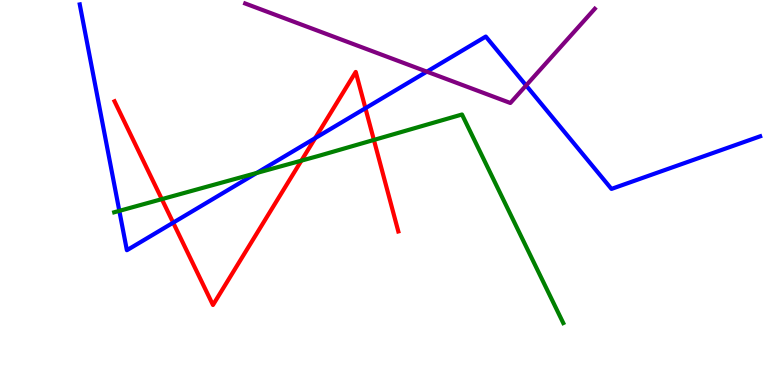[{'lines': ['blue', 'red'], 'intersections': [{'x': 2.23, 'y': 4.22}, {'x': 4.07, 'y': 6.41}, {'x': 4.72, 'y': 7.19}]}, {'lines': ['green', 'red'], 'intersections': [{'x': 2.09, 'y': 4.83}, {'x': 3.89, 'y': 5.83}, {'x': 4.82, 'y': 6.37}]}, {'lines': ['purple', 'red'], 'intersections': []}, {'lines': ['blue', 'green'], 'intersections': [{'x': 1.54, 'y': 4.52}, {'x': 3.31, 'y': 5.51}]}, {'lines': ['blue', 'purple'], 'intersections': [{'x': 5.51, 'y': 8.14}, {'x': 6.79, 'y': 7.78}]}, {'lines': ['green', 'purple'], 'intersections': []}]